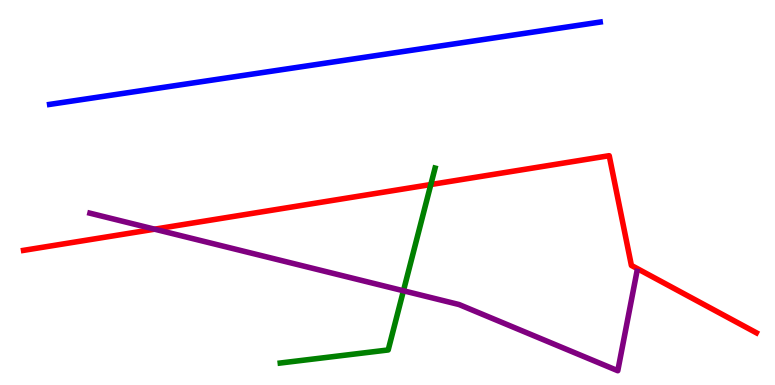[{'lines': ['blue', 'red'], 'intersections': []}, {'lines': ['green', 'red'], 'intersections': [{'x': 5.56, 'y': 5.21}]}, {'lines': ['purple', 'red'], 'intersections': [{'x': 1.99, 'y': 4.05}]}, {'lines': ['blue', 'green'], 'intersections': []}, {'lines': ['blue', 'purple'], 'intersections': []}, {'lines': ['green', 'purple'], 'intersections': [{'x': 5.21, 'y': 2.45}]}]